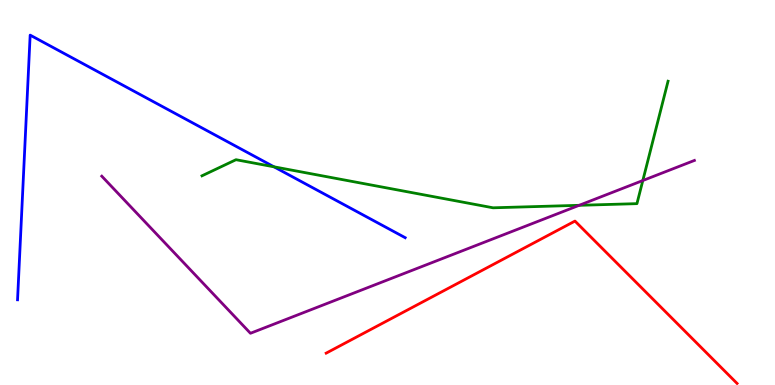[{'lines': ['blue', 'red'], 'intersections': []}, {'lines': ['green', 'red'], 'intersections': []}, {'lines': ['purple', 'red'], 'intersections': []}, {'lines': ['blue', 'green'], 'intersections': [{'x': 3.54, 'y': 5.67}]}, {'lines': ['blue', 'purple'], 'intersections': []}, {'lines': ['green', 'purple'], 'intersections': [{'x': 7.47, 'y': 4.67}, {'x': 8.29, 'y': 5.31}]}]